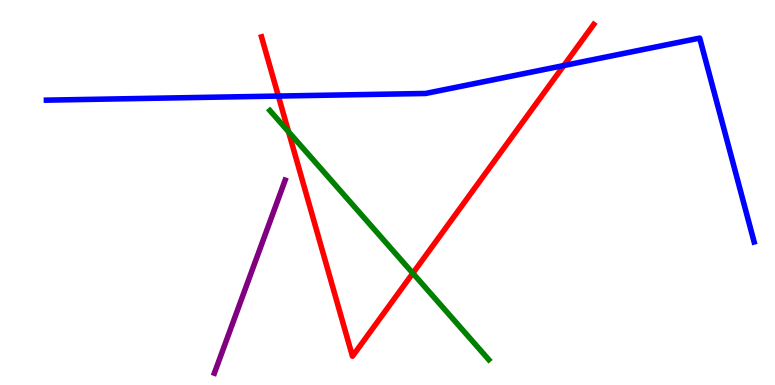[{'lines': ['blue', 'red'], 'intersections': [{'x': 3.59, 'y': 7.5}, {'x': 7.28, 'y': 8.3}]}, {'lines': ['green', 'red'], 'intersections': [{'x': 3.72, 'y': 6.58}, {'x': 5.33, 'y': 2.9}]}, {'lines': ['purple', 'red'], 'intersections': []}, {'lines': ['blue', 'green'], 'intersections': []}, {'lines': ['blue', 'purple'], 'intersections': []}, {'lines': ['green', 'purple'], 'intersections': []}]